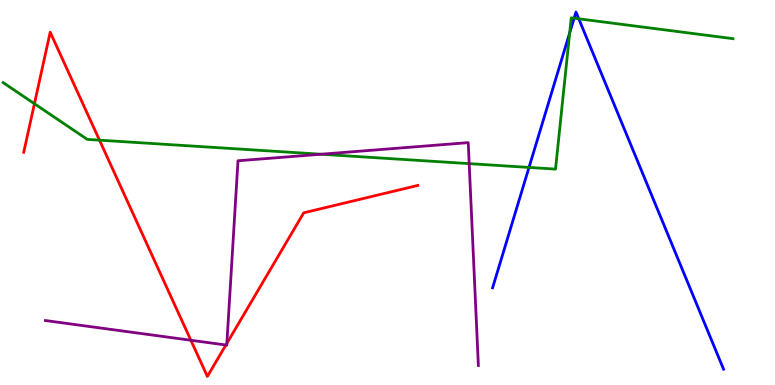[{'lines': ['blue', 'red'], 'intersections': []}, {'lines': ['green', 'red'], 'intersections': [{'x': 0.444, 'y': 7.31}, {'x': 1.28, 'y': 6.36}]}, {'lines': ['purple', 'red'], 'intersections': [{'x': 2.46, 'y': 1.16}, {'x': 2.91, 'y': 1.04}, {'x': 2.93, 'y': 1.08}]}, {'lines': ['blue', 'green'], 'intersections': [{'x': 6.83, 'y': 5.65}, {'x': 7.35, 'y': 9.14}, {'x': 7.41, 'y': 9.53}, {'x': 7.47, 'y': 9.51}]}, {'lines': ['blue', 'purple'], 'intersections': []}, {'lines': ['green', 'purple'], 'intersections': [{'x': 4.14, 'y': 5.99}, {'x': 6.05, 'y': 5.75}]}]